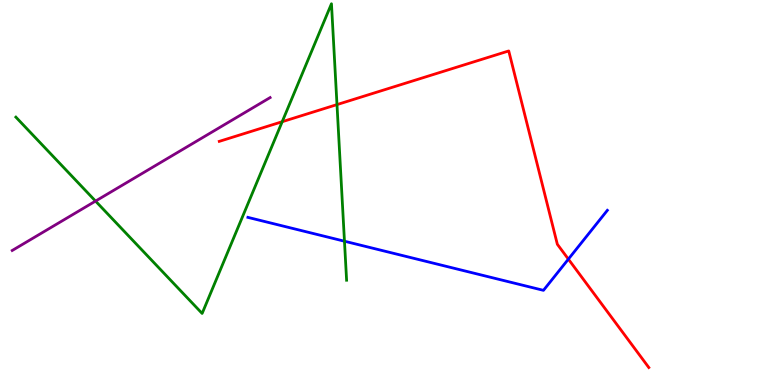[{'lines': ['blue', 'red'], 'intersections': [{'x': 7.33, 'y': 3.27}]}, {'lines': ['green', 'red'], 'intersections': [{'x': 3.64, 'y': 6.84}, {'x': 4.35, 'y': 7.28}]}, {'lines': ['purple', 'red'], 'intersections': []}, {'lines': ['blue', 'green'], 'intersections': [{'x': 4.44, 'y': 3.73}]}, {'lines': ['blue', 'purple'], 'intersections': []}, {'lines': ['green', 'purple'], 'intersections': [{'x': 1.23, 'y': 4.78}]}]